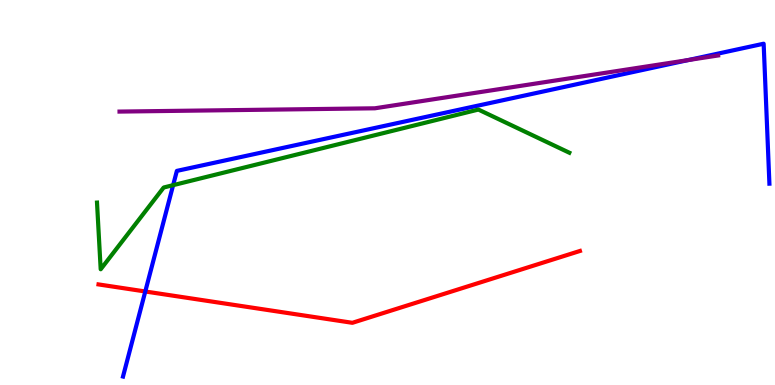[{'lines': ['blue', 'red'], 'intersections': [{'x': 1.87, 'y': 2.43}]}, {'lines': ['green', 'red'], 'intersections': []}, {'lines': ['purple', 'red'], 'intersections': []}, {'lines': ['blue', 'green'], 'intersections': [{'x': 2.23, 'y': 5.19}]}, {'lines': ['blue', 'purple'], 'intersections': [{'x': 8.88, 'y': 8.44}]}, {'lines': ['green', 'purple'], 'intersections': []}]